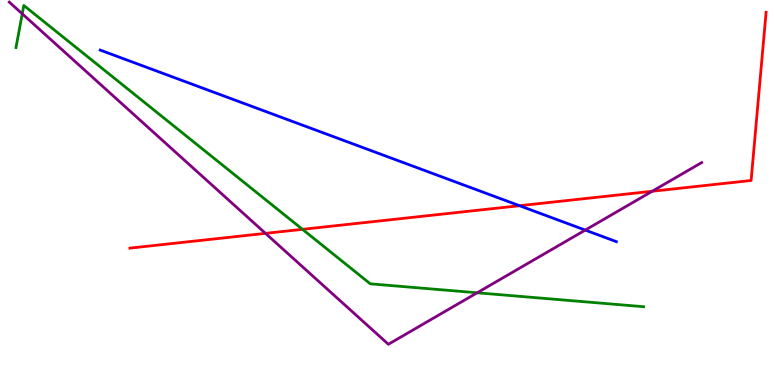[{'lines': ['blue', 'red'], 'intersections': [{'x': 6.7, 'y': 4.66}]}, {'lines': ['green', 'red'], 'intersections': [{'x': 3.9, 'y': 4.04}]}, {'lines': ['purple', 'red'], 'intersections': [{'x': 3.43, 'y': 3.94}, {'x': 8.42, 'y': 5.03}]}, {'lines': ['blue', 'green'], 'intersections': []}, {'lines': ['blue', 'purple'], 'intersections': [{'x': 7.55, 'y': 4.02}]}, {'lines': ['green', 'purple'], 'intersections': [{'x': 0.287, 'y': 9.64}, {'x': 6.16, 'y': 2.4}]}]